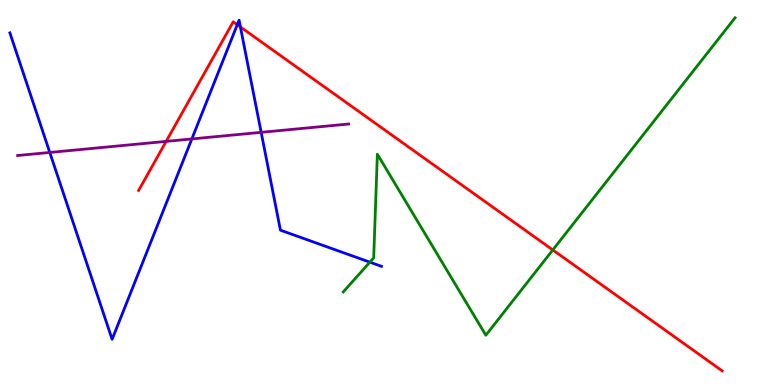[{'lines': ['blue', 'red'], 'intersections': [{'x': 3.06, 'y': 9.36}, {'x': 3.1, 'y': 9.3}]}, {'lines': ['green', 'red'], 'intersections': [{'x': 7.13, 'y': 3.51}]}, {'lines': ['purple', 'red'], 'intersections': [{'x': 2.14, 'y': 6.33}]}, {'lines': ['blue', 'green'], 'intersections': [{'x': 4.77, 'y': 3.19}]}, {'lines': ['blue', 'purple'], 'intersections': [{'x': 0.642, 'y': 6.04}, {'x': 2.48, 'y': 6.39}, {'x': 3.37, 'y': 6.56}]}, {'lines': ['green', 'purple'], 'intersections': []}]